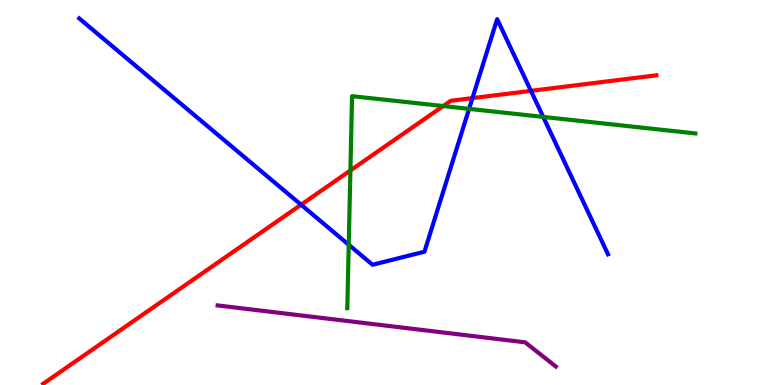[{'lines': ['blue', 'red'], 'intersections': [{'x': 3.88, 'y': 4.68}, {'x': 6.1, 'y': 7.45}, {'x': 6.85, 'y': 7.64}]}, {'lines': ['green', 'red'], 'intersections': [{'x': 4.52, 'y': 5.57}, {'x': 5.72, 'y': 7.25}]}, {'lines': ['purple', 'red'], 'intersections': []}, {'lines': ['blue', 'green'], 'intersections': [{'x': 4.5, 'y': 3.64}, {'x': 6.05, 'y': 7.17}, {'x': 7.01, 'y': 6.96}]}, {'lines': ['blue', 'purple'], 'intersections': []}, {'lines': ['green', 'purple'], 'intersections': []}]